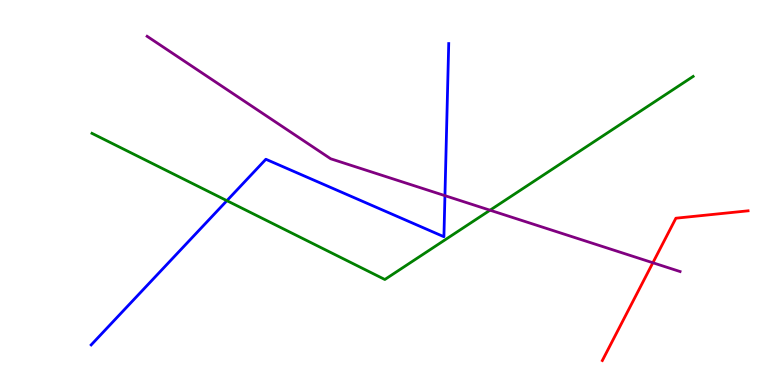[{'lines': ['blue', 'red'], 'intersections': []}, {'lines': ['green', 'red'], 'intersections': []}, {'lines': ['purple', 'red'], 'intersections': [{'x': 8.42, 'y': 3.18}]}, {'lines': ['blue', 'green'], 'intersections': [{'x': 2.93, 'y': 4.79}]}, {'lines': ['blue', 'purple'], 'intersections': [{'x': 5.74, 'y': 4.92}]}, {'lines': ['green', 'purple'], 'intersections': [{'x': 6.32, 'y': 4.54}]}]